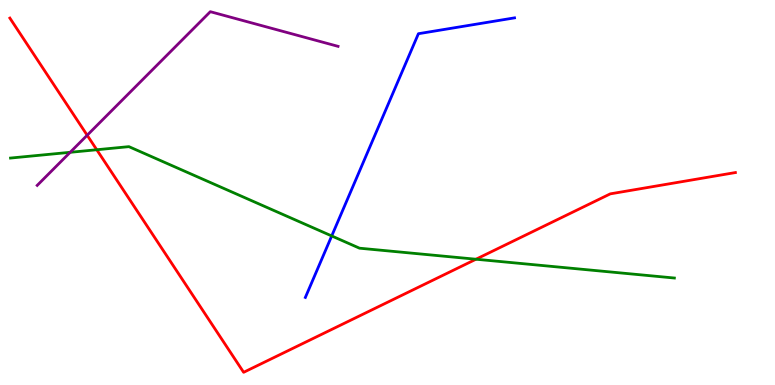[{'lines': ['blue', 'red'], 'intersections': []}, {'lines': ['green', 'red'], 'intersections': [{'x': 1.25, 'y': 6.11}, {'x': 6.14, 'y': 3.27}]}, {'lines': ['purple', 'red'], 'intersections': [{'x': 1.12, 'y': 6.49}]}, {'lines': ['blue', 'green'], 'intersections': [{'x': 4.28, 'y': 3.87}]}, {'lines': ['blue', 'purple'], 'intersections': []}, {'lines': ['green', 'purple'], 'intersections': [{'x': 0.905, 'y': 6.04}]}]